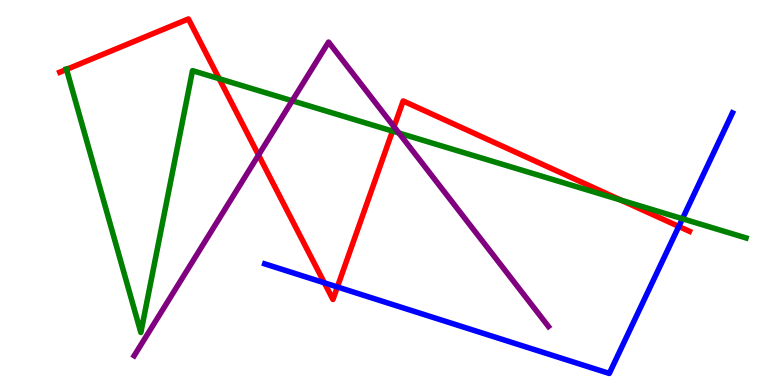[{'lines': ['blue', 'red'], 'intersections': [{'x': 4.19, 'y': 2.65}, {'x': 4.35, 'y': 2.55}, {'x': 8.76, 'y': 4.12}]}, {'lines': ['green', 'red'], 'intersections': [{'x': 0.858, 'y': 8.2}, {'x': 2.83, 'y': 7.96}, {'x': 5.06, 'y': 6.6}, {'x': 8.01, 'y': 4.8}]}, {'lines': ['purple', 'red'], 'intersections': [{'x': 3.34, 'y': 5.97}, {'x': 5.08, 'y': 6.71}]}, {'lines': ['blue', 'green'], 'intersections': [{'x': 8.81, 'y': 4.32}]}, {'lines': ['blue', 'purple'], 'intersections': []}, {'lines': ['green', 'purple'], 'intersections': [{'x': 3.77, 'y': 7.38}, {'x': 5.15, 'y': 6.55}]}]